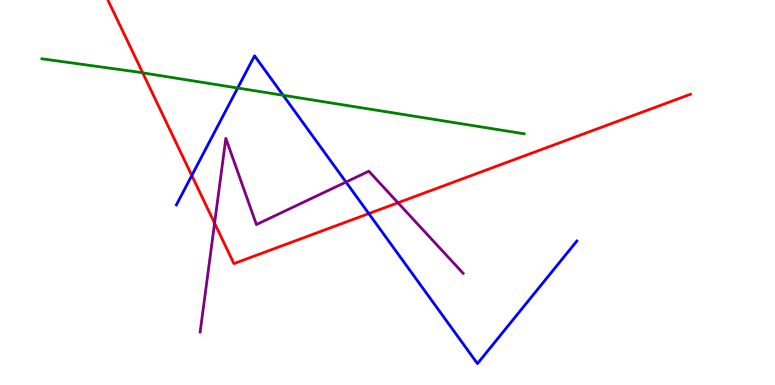[{'lines': ['blue', 'red'], 'intersections': [{'x': 2.47, 'y': 5.44}, {'x': 4.76, 'y': 4.45}]}, {'lines': ['green', 'red'], 'intersections': [{'x': 1.84, 'y': 8.11}]}, {'lines': ['purple', 'red'], 'intersections': [{'x': 2.77, 'y': 4.2}, {'x': 5.14, 'y': 4.73}]}, {'lines': ['blue', 'green'], 'intersections': [{'x': 3.07, 'y': 7.71}, {'x': 3.65, 'y': 7.53}]}, {'lines': ['blue', 'purple'], 'intersections': [{'x': 4.46, 'y': 5.27}]}, {'lines': ['green', 'purple'], 'intersections': []}]